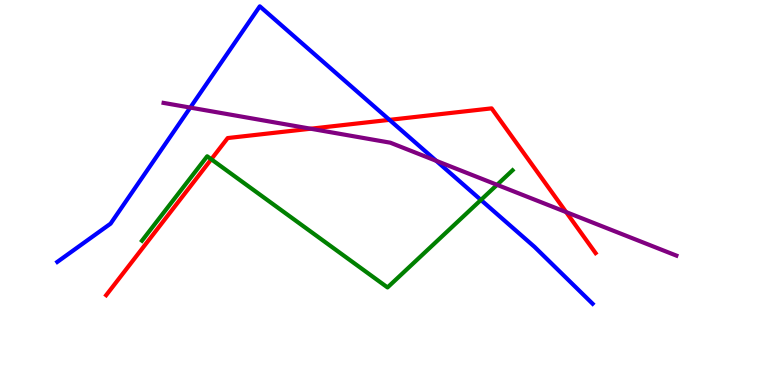[{'lines': ['blue', 'red'], 'intersections': [{'x': 5.03, 'y': 6.89}]}, {'lines': ['green', 'red'], 'intersections': [{'x': 2.73, 'y': 5.86}]}, {'lines': ['purple', 'red'], 'intersections': [{'x': 4.01, 'y': 6.66}, {'x': 7.3, 'y': 4.49}]}, {'lines': ['blue', 'green'], 'intersections': [{'x': 6.21, 'y': 4.81}]}, {'lines': ['blue', 'purple'], 'intersections': [{'x': 2.46, 'y': 7.21}, {'x': 5.63, 'y': 5.82}]}, {'lines': ['green', 'purple'], 'intersections': [{'x': 6.41, 'y': 5.2}]}]